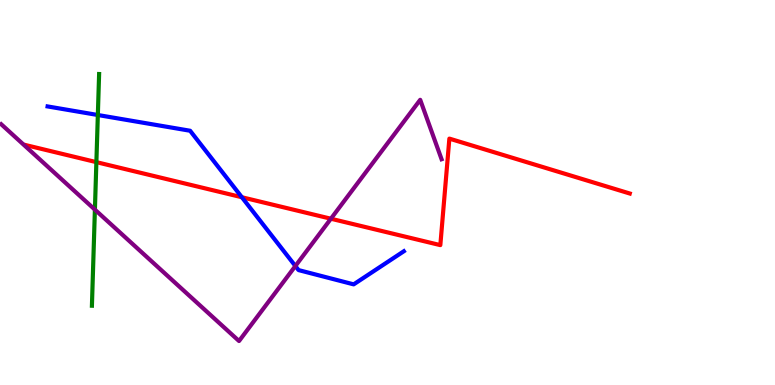[{'lines': ['blue', 'red'], 'intersections': [{'x': 3.12, 'y': 4.88}]}, {'lines': ['green', 'red'], 'intersections': [{'x': 1.24, 'y': 5.79}]}, {'lines': ['purple', 'red'], 'intersections': [{'x': 4.27, 'y': 4.32}]}, {'lines': ['blue', 'green'], 'intersections': [{'x': 1.26, 'y': 7.01}]}, {'lines': ['blue', 'purple'], 'intersections': [{'x': 3.81, 'y': 3.09}]}, {'lines': ['green', 'purple'], 'intersections': [{'x': 1.22, 'y': 4.55}]}]